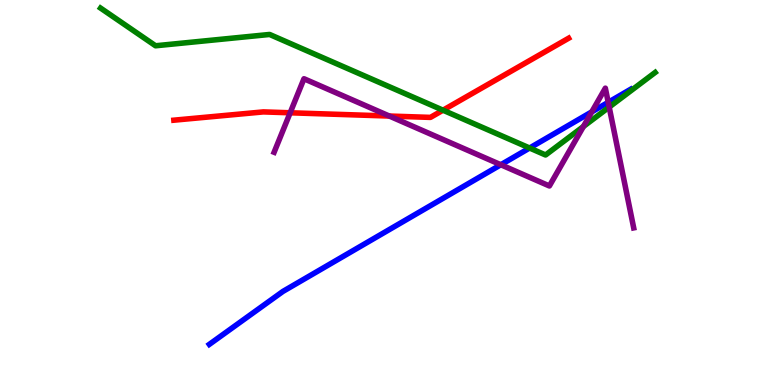[{'lines': ['blue', 'red'], 'intersections': []}, {'lines': ['green', 'red'], 'intersections': [{'x': 5.72, 'y': 7.14}]}, {'lines': ['purple', 'red'], 'intersections': [{'x': 3.74, 'y': 7.07}, {'x': 5.02, 'y': 6.99}]}, {'lines': ['blue', 'green'], 'intersections': [{'x': 6.83, 'y': 6.16}]}, {'lines': ['blue', 'purple'], 'intersections': [{'x': 6.46, 'y': 5.72}, {'x': 7.64, 'y': 7.09}, {'x': 7.85, 'y': 7.34}]}, {'lines': ['green', 'purple'], 'intersections': [{'x': 7.53, 'y': 6.71}, {'x': 7.86, 'y': 7.22}]}]